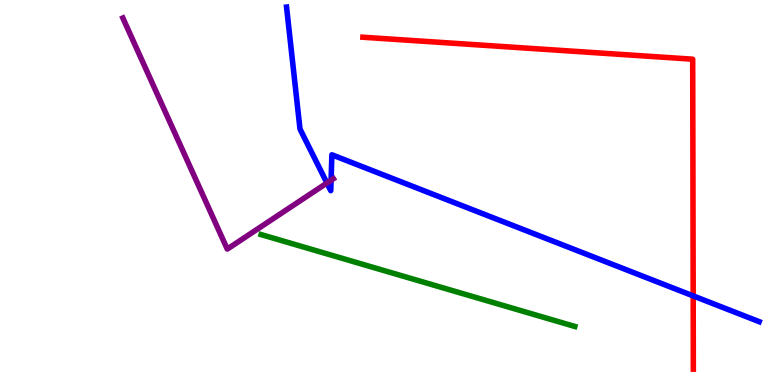[{'lines': ['blue', 'red'], 'intersections': [{'x': 8.94, 'y': 2.31}]}, {'lines': ['green', 'red'], 'intersections': []}, {'lines': ['purple', 'red'], 'intersections': []}, {'lines': ['blue', 'green'], 'intersections': []}, {'lines': ['blue', 'purple'], 'intersections': [{'x': 4.22, 'y': 5.25}, {'x': 4.27, 'y': 5.32}]}, {'lines': ['green', 'purple'], 'intersections': []}]